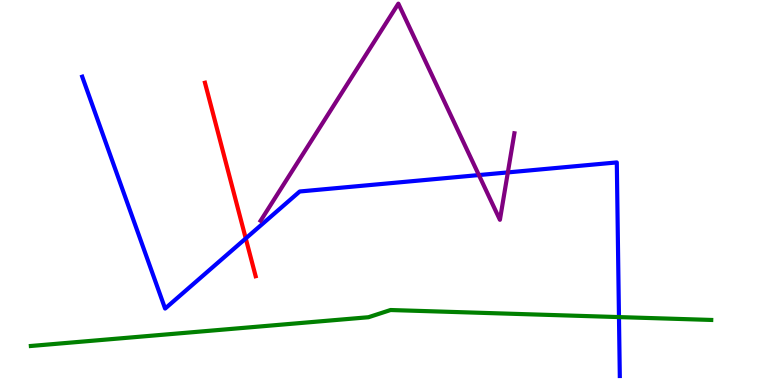[{'lines': ['blue', 'red'], 'intersections': [{'x': 3.17, 'y': 3.81}]}, {'lines': ['green', 'red'], 'intersections': []}, {'lines': ['purple', 'red'], 'intersections': []}, {'lines': ['blue', 'green'], 'intersections': [{'x': 7.99, 'y': 1.76}]}, {'lines': ['blue', 'purple'], 'intersections': [{'x': 6.18, 'y': 5.45}, {'x': 6.55, 'y': 5.52}]}, {'lines': ['green', 'purple'], 'intersections': []}]